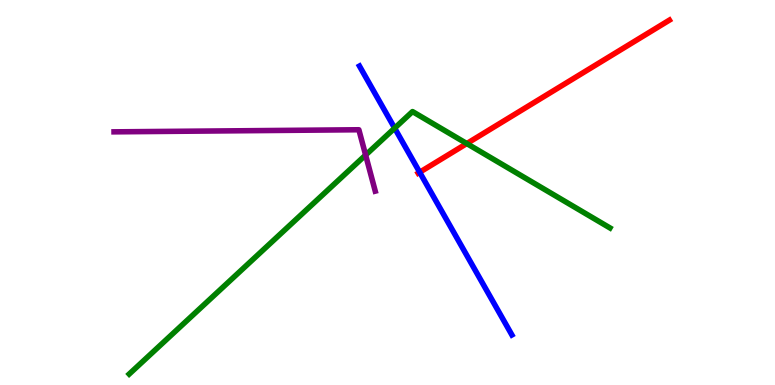[{'lines': ['blue', 'red'], 'intersections': [{'x': 5.42, 'y': 5.53}]}, {'lines': ['green', 'red'], 'intersections': [{'x': 6.02, 'y': 6.27}]}, {'lines': ['purple', 'red'], 'intersections': []}, {'lines': ['blue', 'green'], 'intersections': [{'x': 5.09, 'y': 6.67}]}, {'lines': ['blue', 'purple'], 'intersections': []}, {'lines': ['green', 'purple'], 'intersections': [{'x': 4.72, 'y': 5.97}]}]